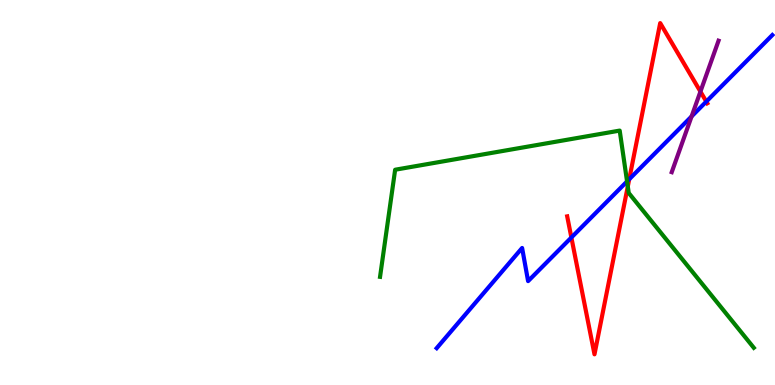[{'lines': ['blue', 'red'], 'intersections': [{'x': 7.37, 'y': 3.83}, {'x': 8.12, 'y': 5.34}, {'x': 9.11, 'y': 7.36}]}, {'lines': ['green', 'red'], 'intersections': [{'x': 8.1, 'y': 5.16}]}, {'lines': ['purple', 'red'], 'intersections': [{'x': 9.04, 'y': 7.62}]}, {'lines': ['blue', 'green'], 'intersections': [{'x': 8.09, 'y': 5.29}]}, {'lines': ['blue', 'purple'], 'intersections': [{'x': 8.92, 'y': 6.98}]}, {'lines': ['green', 'purple'], 'intersections': []}]